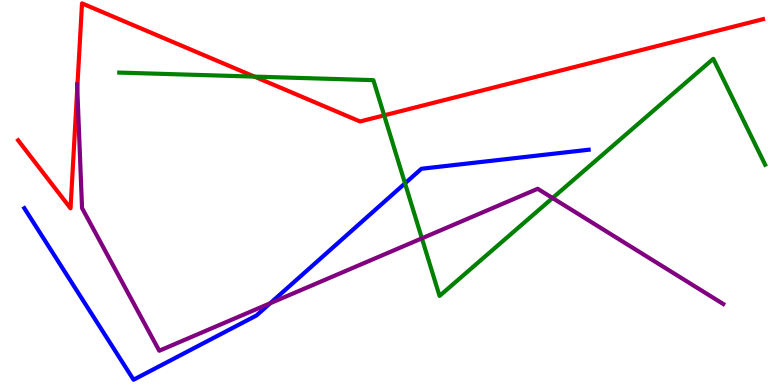[{'lines': ['blue', 'red'], 'intersections': []}, {'lines': ['green', 'red'], 'intersections': [{'x': 3.28, 'y': 8.01}, {'x': 4.96, 'y': 7.0}]}, {'lines': ['purple', 'red'], 'intersections': [{'x': 0.997, 'y': 7.71}]}, {'lines': ['blue', 'green'], 'intersections': [{'x': 5.23, 'y': 5.24}]}, {'lines': ['blue', 'purple'], 'intersections': [{'x': 3.49, 'y': 2.12}]}, {'lines': ['green', 'purple'], 'intersections': [{'x': 5.44, 'y': 3.81}, {'x': 7.13, 'y': 4.86}]}]